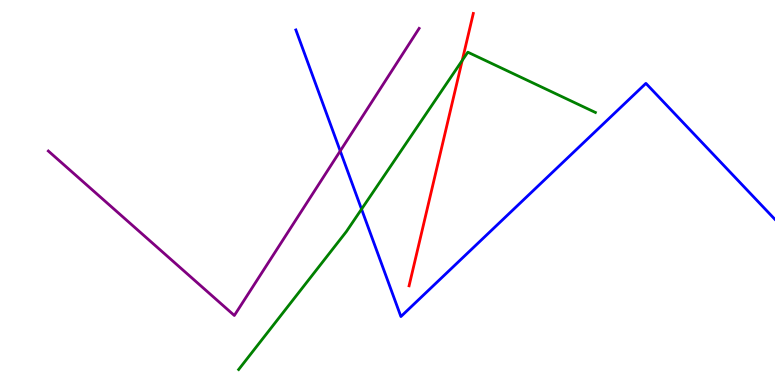[{'lines': ['blue', 'red'], 'intersections': []}, {'lines': ['green', 'red'], 'intersections': [{'x': 5.96, 'y': 8.43}]}, {'lines': ['purple', 'red'], 'intersections': []}, {'lines': ['blue', 'green'], 'intersections': [{'x': 4.67, 'y': 4.57}]}, {'lines': ['blue', 'purple'], 'intersections': [{'x': 4.39, 'y': 6.08}]}, {'lines': ['green', 'purple'], 'intersections': []}]